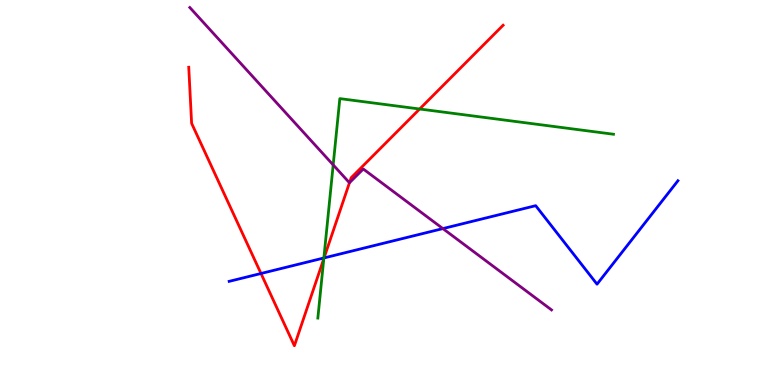[{'lines': ['blue', 'red'], 'intersections': [{'x': 3.37, 'y': 2.9}, {'x': 4.18, 'y': 3.3}]}, {'lines': ['green', 'red'], 'intersections': [{'x': 4.18, 'y': 3.28}, {'x': 5.41, 'y': 7.17}]}, {'lines': ['purple', 'red'], 'intersections': [{'x': 4.51, 'y': 5.25}]}, {'lines': ['blue', 'green'], 'intersections': [{'x': 4.18, 'y': 3.3}]}, {'lines': ['blue', 'purple'], 'intersections': [{'x': 5.71, 'y': 4.06}]}, {'lines': ['green', 'purple'], 'intersections': [{'x': 4.3, 'y': 5.72}]}]